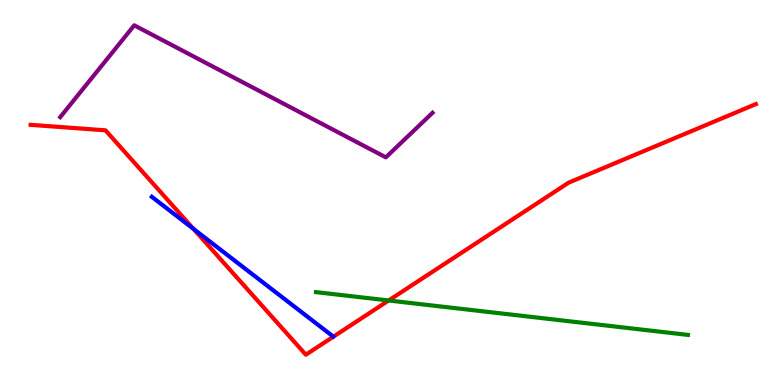[{'lines': ['blue', 'red'], 'intersections': [{'x': 2.5, 'y': 4.05}]}, {'lines': ['green', 'red'], 'intersections': [{'x': 5.01, 'y': 2.2}]}, {'lines': ['purple', 'red'], 'intersections': []}, {'lines': ['blue', 'green'], 'intersections': []}, {'lines': ['blue', 'purple'], 'intersections': []}, {'lines': ['green', 'purple'], 'intersections': []}]